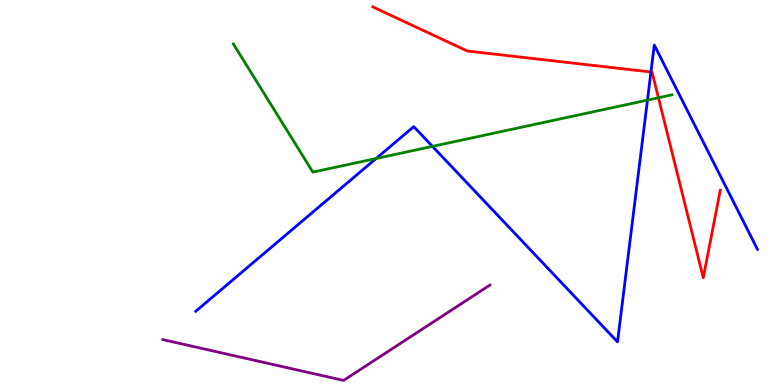[{'lines': ['blue', 'red'], 'intersections': [{'x': 8.4, 'y': 8.13}]}, {'lines': ['green', 'red'], 'intersections': [{'x': 8.5, 'y': 7.46}]}, {'lines': ['purple', 'red'], 'intersections': []}, {'lines': ['blue', 'green'], 'intersections': [{'x': 4.85, 'y': 5.88}, {'x': 5.58, 'y': 6.2}, {'x': 8.35, 'y': 7.4}]}, {'lines': ['blue', 'purple'], 'intersections': []}, {'lines': ['green', 'purple'], 'intersections': []}]